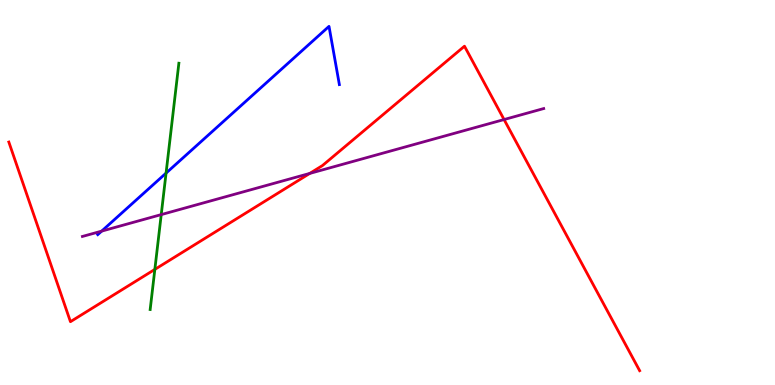[{'lines': ['blue', 'red'], 'intersections': []}, {'lines': ['green', 'red'], 'intersections': [{'x': 2.0, 'y': 3.0}]}, {'lines': ['purple', 'red'], 'intersections': [{'x': 4.0, 'y': 5.5}, {'x': 6.5, 'y': 6.89}]}, {'lines': ['blue', 'green'], 'intersections': [{'x': 2.14, 'y': 5.5}]}, {'lines': ['blue', 'purple'], 'intersections': [{'x': 1.31, 'y': 4.0}]}, {'lines': ['green', 'purple'], 'intersections': [{'x': 2.08, 'y': 4.43}]}]